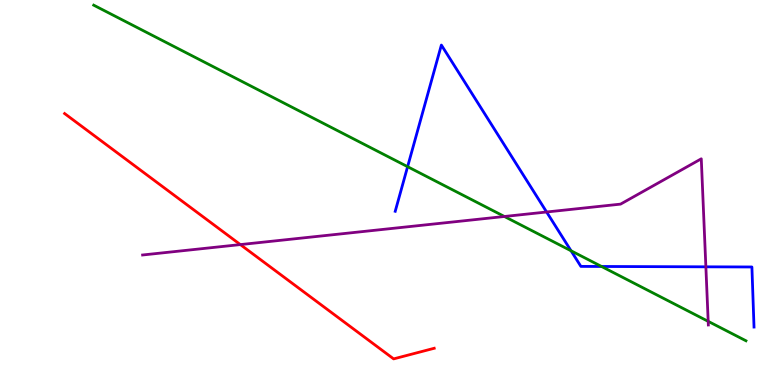[{'lines': ['blue', 'red'], 'intersections': []}, {'lines': ['green', 'red'], 'intersections': []}, {'lines': ['purple', 'red'], 'intersections': [{'x': 3.1, 'y': 3.65}]}, {'lines': ['blue', 'green'], 'intersections': [{'x': 5.26, 'y': 5.67}, {'x': 7.37, 'y': 3.49}, {'x': 7.76, 'y': 3.08}]}, {'lines': ['blue', 'purple'], 'intersections': [{'x': 7.05, 'y': 4.49}, {'x': 9.11, 'y': 3.07}]}, {'lines': ['green', 'purple'], 'intersections': [{'x': 6.51, 'y': 4.38}, {'x': 9.14, 'y': 1.65}]}]